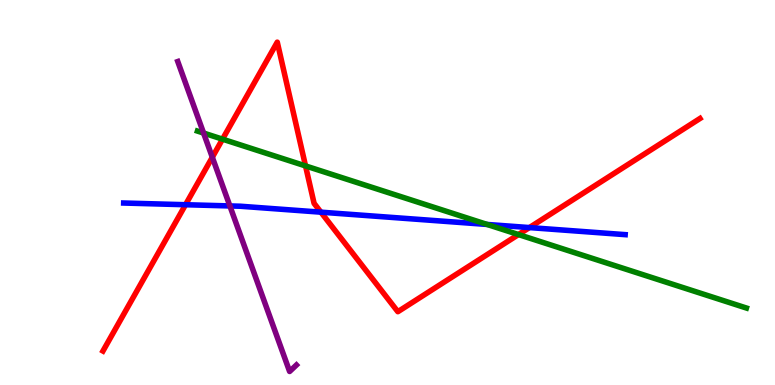[{'lines': ['blue', 'red'], 'intersections': [{'x': 2.39, 'y': 4.68}, {'x': 4.14, 'y': 4.49}, {'x': 6.83, 'y': 4.09}]}, {'lines': ['green', 'red'], 'intersections': [{'x': 2.87, 'y': 6.39}, {'x': 3.94, 'y': 5.69}, {'x': 6.69, 'y': 3.91}]}, {'lines': ['purple', 'red'], 'intersections': [{'x': 2.74, 'y': 5.92}]}, {'lines': ['blue', 'green'], 'intersections': [{'x': 6.29, 'y': 4.17}]}, {'lines': ['blue', 'purple'], 'intersections': [{'x': 2.97, 'y': 4.65}]}, {'lines': ['green', 'purple'], 'intersections': [{'x': 2.63, 'y': 6.54}]}]